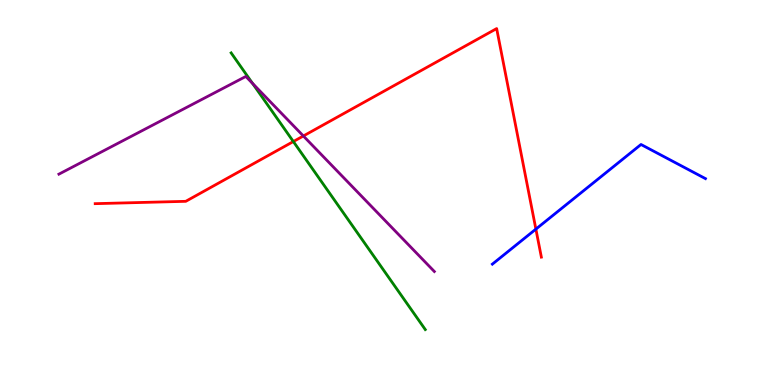[{'lines': ['blue', 'red'], 'intersections': [{'x': 6.91, 'y': 4.05}]}, {'lines': ['green', 'red'], 'intersections': [{'x': 3.79, 'y': 6.32}]}, {'lines': ['purple', 'red'], 'intersections': [{'x': 3.91, 'y': 6.47}]}, {'lines': ['blue', 'green'], 'intersections': []}, {'lines': ['blue', 'purple'], 'intersections': []}, {'lines': ['green', 'purple'], 'intersections': [{'x': 3.26, 'y': 7.83}]}]